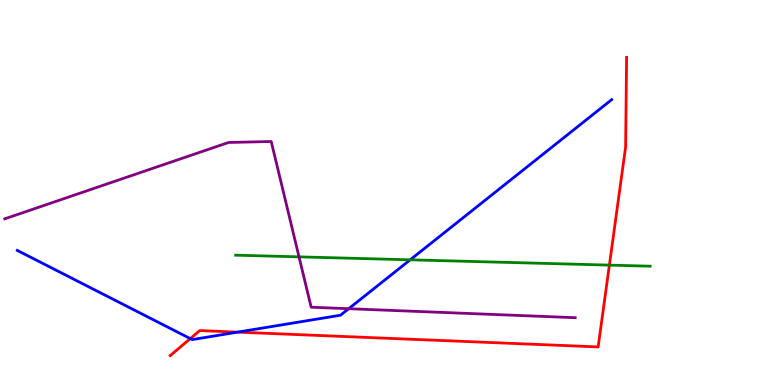[{'lines': ['blue', 'red'], 'intersections': [{'x': 2.46, 'y': 1.2}, {'x': 3.07, 'y': 1.37}]}, {'lines': ['green', 'red'], 'intersections': [{'x': 7.86, 'y': 3.11}]}, {'lines': ['purple', 'red'], 'intersections': []}, {'lines': ['blue', 'green'], 'intersections': [{'x': 5.29, 'y': 3.25}]}, {'lines': ['blue', 'purple'], 'intersections': [{'x': 4.5, 'y': 1.98}]}, {'lines': ['green', 'purple'], 'intersections': [{'x': 3.86, 'y': 3.33}]}]